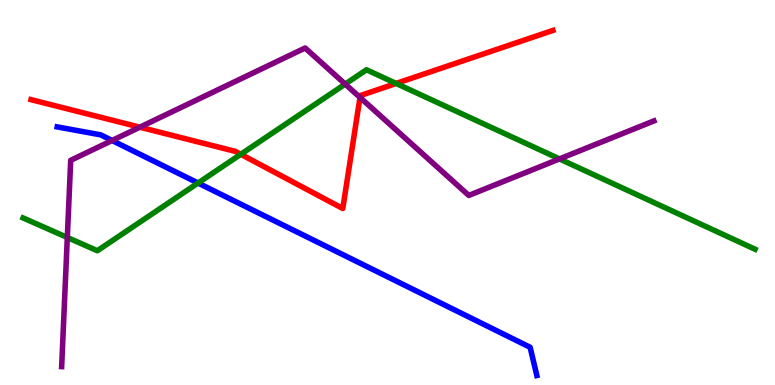[{'lines': ['blue', 'red'], 'intersections': []}, {'lines': ['green', 'red'], 'intersections': [{'x': 3.11, 'y': 5.99}, {'x': 5.11, 'y': 7.83}]}, {'lines': ['purple', 'red'], 'intersections': [{'x': 1.8, 'y': 6.7}, {'x': 4.65, 'y': 7.47}]}, {'lines': ['blue', 'green'], 'intersections': [{'x': 2.56, 'y': 5.25}]}, {'lines': ['blue', 'purple'], 'intersections': [{'x': 1.45, 'y': 6.35}]}, {'lines': ['green', 'purple'], 'intersections': [{'x': 0.869, 'y': 3.83}, {'x': 4.45, 'y': 7.82}, {'x': 7.22, 'y': 5.87}]}]